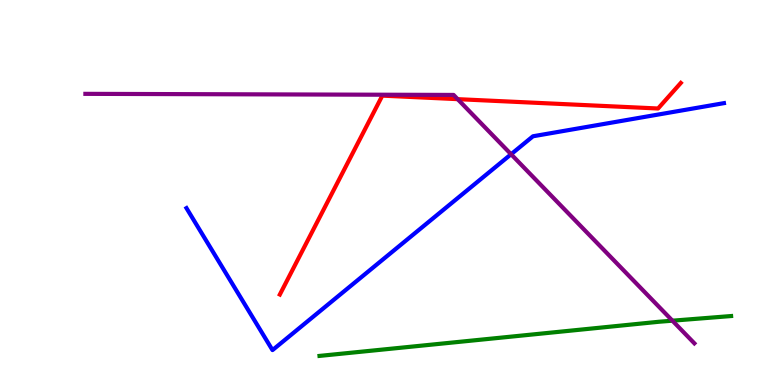[{'lines': ['blue', 'red'], 'intersections': []}, {'lines': ['green', 'red'], 'intersections': []}, {'lines': ['purple', 'red'], 'intersections': [{'x': 5.91, 'y': 7.42}]}, {'lines': ['blue', 'green'], 'intersections': []}, {'lines': ['blue', 'purple'], 'intersections': [{'x': 6.59, 'y': 5.99}]}, {'lines': ['green', 'purple'], 'intersections': [{'x': 8.68, 'y': 1.67}]}]